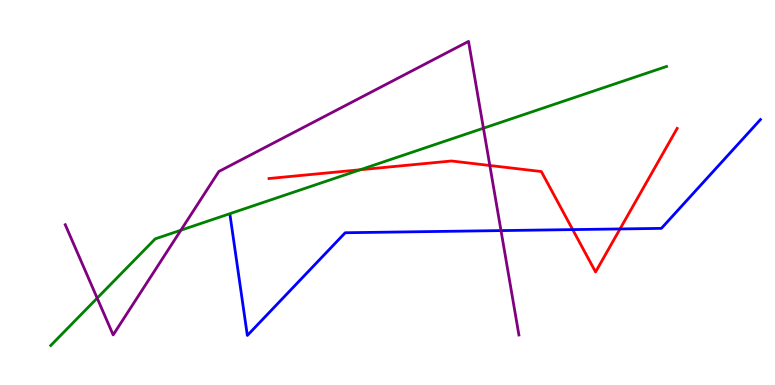[{'lines': ['blue', 'red'], 'intersections': [{'x': 7.39, 'y': 4.04}, {'x': 8.0, 'y': 4.05}]}, {'lines': ['green', 'red'], 'intersections': [{'x': 4.65, 'y': 5.59}]}, {'lines': ['purple', 'red'], 'intersections': [{'x': 6.32, 'y': 5.7}]}, {'lines': ['blue', 'green'], 'intersections': []}, {'lines': ['blue', 'purple'], 'intersections': [{'x': 6.46, 'y': 4.01}]}, {'lines': ['green', 'purple'], 'intersections': [{'x': 1.25, 'y': 2.26}, {'x': 2.33, 'y': 4.02}, {'x': 6.24, 'y': 6.67}]}]